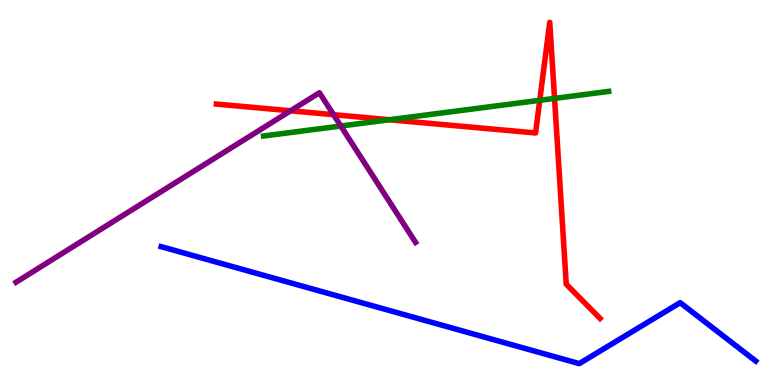[{'lines': ['blue', 'red'], 'intersections': []}, {'lines': ['green', 'red'], 'intersections': [{'x': 5.02, 'y': 6.89}, {'x': 6.96, 'y': 7.39}, {'x': 7.16, 'y': 7.44}]}, {'lines': ['purple', 'red'], 'intersections': [{'x': 3.75, 'y': 7.12}, {'x': 4.3, 'y': 7.02}]}, {'lines': ['blue', 'green'], 'intersections': []}, {'lines': ['blue', 'purple'], 'intersections': []}, {'lines': ['green', 'purple'], 'intersections': [{'x': 4.4, 'y': 6.73}]}]